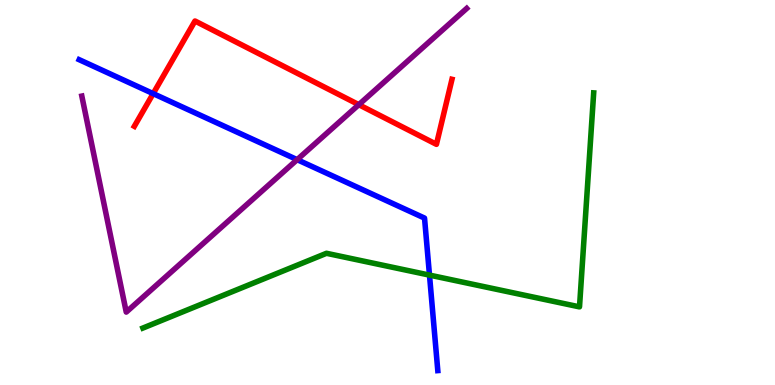[{'lines': ['blue', 'red'], 'intersections': [{'x': 1.98, 'y': 7.57}]}, {'lines': ['green', 'red'], 'intersections': []}, {'lines': ['purple', 'red'], 'intersections': [{'x': 4.63, 'y': 7.28}]}, {'lines': ['blue', 'green'], 'intersections': [{'x': 5.54, 'y': 2.85}]}, {'lines': ['blue', 'purple'], 'intersections': [{'x': 3.83, 'y': 5.85}]}, {'lines': ['green', 'purple'], 'intersections': []}]